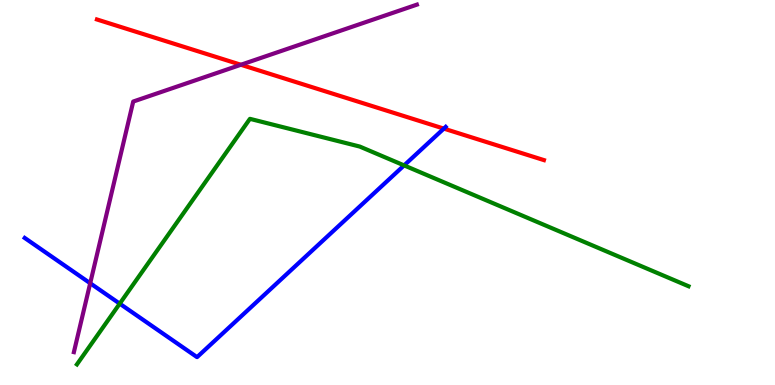[{'lines': ['blue', 'red'], 'intersections': [{'x': 5.73, 'y': 6.66}]}, {'lines': ['green', 'red'], 'intersections': []}, {'lines': ['purple', 'red'], 'intersections': [{'x': 3.11, 'y': 8.32}]}, {'lines': ['blue', 'green'], 'intersections': [{'x': 1.54, 'y': 2.11}, {'x': 5.21, 'y': 5.7}]}, {'lines': ['blue', 'purple'], 'intersections': [{'x': 1.16, 'y': 2.64}]}, {'lines': ['green', 'purple'], 'intersections': []}]